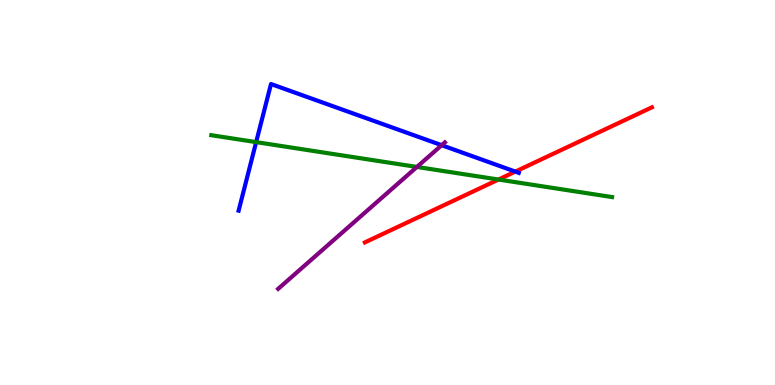[{'lines': ['blue', 'red'], 'intersections': [{'x': 6.65, 'y': 5.54}]}, {'lines': ['green', 'red'], 'intersections': [{'x': 6.43, 'y': 5.34}]}, {'lines': ['purple', 'red'], 'intersections': []}, {'lines': ['blue', 'green'], 'intersections': [{'x': 3.31, 'y': 6.31}]}, {'lines': ['blue', 'purple'], 'intersections': [{'x': 5.7, 'y': 6.23}]}, {'lines': ['green', 'purple'], 'intersections': [{'x': 5.38, 'y': 5.66}]}]